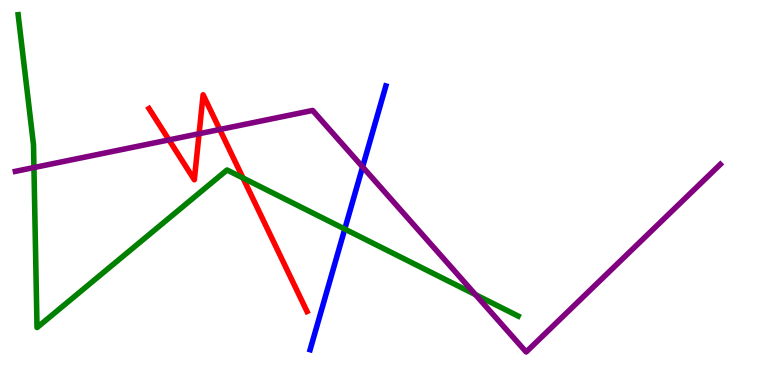[{'lines': ['blue', 'red'], 'intersections': []}, {'lines': ['green', 'red'], 'intersections': [{'x': 3.14, 'y': 5.38}]}, {'lines': ['purple', 'red'], 'intersections': [{'x': 2.18, 'y': 6.37}, {'x': 2.57, 'y': 6.53}, {'x': 2.84, 'y': 6.64}]}, {'lines': ['blue', 'green'], 'intersections': [{'x': 4.45, 'y': 4.05}]}, {'lines': ['blue', 'purple'], 'intersections': [{'x': 4.68, 'y': 5.66}]}, {'lines': ['green', 'purple'], 'intersections': [{'x': 0.438, 'y': 5.65}, {'x': 6.14, 'y': 2.35}]}]